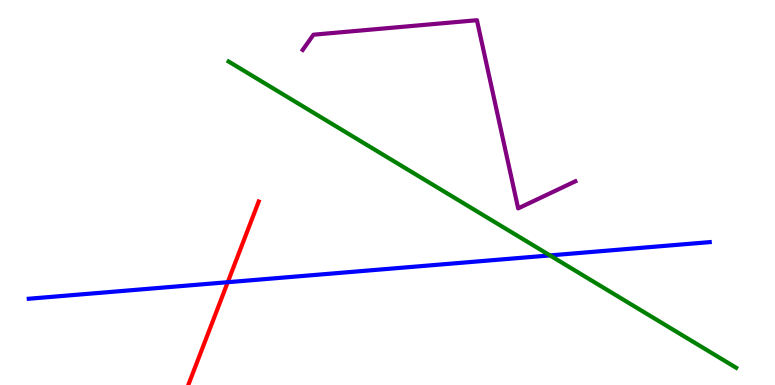[{'lines': ['blue', 'red'], 'intersections': [{'x': 2.94, 'y': 2.67}]}, {'lines': ['green', 'red'], 'intersections': []}, {'lines': ['purple', 'red'], 'intersections': []}, {'lines': ['blue', 'green'], 'intersections': [{'x': 7.1, 'y': 3.37}]}, {'lines': ['blue', 'purple'], 'intersections': []}, {'lines': ['green', 'purple'], 'intersections': []}]